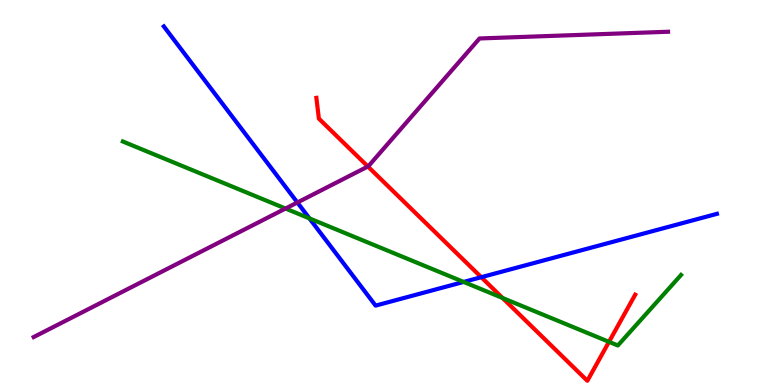[{'lines': ['blue', 'red'], 'intersections': [{'x': 6.21, 'y': 2.8}]}, {'lines': ['green', 'red'], 'intersections': [{'x': 6.48, 'y': 2.26}, {'x': 7.86, 'y': 1.12}]}, {'lines': ['purple', 'red'], 'intersections': [{'x': 4.75, 'y': 5.68}]}, {'lines': ['blue', 'green'], 'intersections': [{'x': 3.99, 'y': 4.33}, {'x': 5.98, 'y': 2.68}]}, {'lines': ['blue', 'purple'], 'intersections': [{'x': 3.84, 'y': 4.74}]}, {'lines': ['green', 'purple'], 'intersections': [{'x': 3.68, 'y': 4.58}]}]